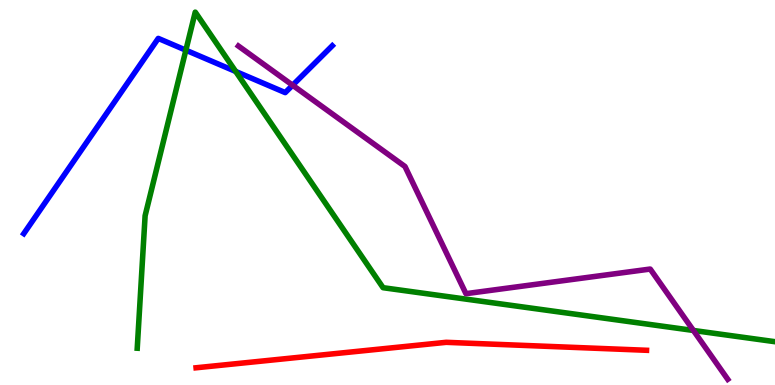[{'lines': ['blue', 'red'], 'intersections': []}, {'lines': ['green', 'red'], 'intersections': []}, {'lines': ['purple', 'red'], 'intersections': []}, {'lines': ['blue', 'green'], 'intersections': [{'x': 2.4, 'y': 8.7}, {'x': 3.04, 'y': 8.14}]}, {'lines': ['blue', 'purple'], 'intersections': [{'x': 3.78, 'y': 7.79}]}, {'lines': ['green', 'purple'], 'intersections': [{'x': 8.95, 'y': 1.42}]}]